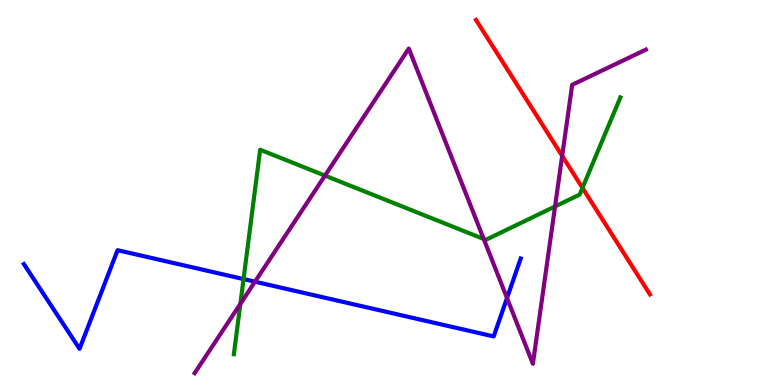[{'lines': ['blue', 'red'], 'intersections': []}, {'lines': ['green', 'red'], 'intersections': [{'x': 7.52, 'y': 5.12}]}, {'lines': ['purple', 'red'], 'intersections': [{'x': 7.25, 'y': 5.95}]}, {'lines': ['blue', 'green'], 'intersections': [{'x': 3.14, 'y': 2.75}]}, {'lines': ['blue', 'purple'], 'intersections': [{'x': 3.29, 'y': 2.68}, {'x': 6.54, 'y': 2.26}]}, {'lines': ['green', 'purple'], 'intersections': [{'x': 3.1, 'y': 2.11}, {'x': 4.19, 'y': 5.44}, {'x': 6.24, 'y': 3.79}, {'x': 7.16, 'y': 4.64}]}]